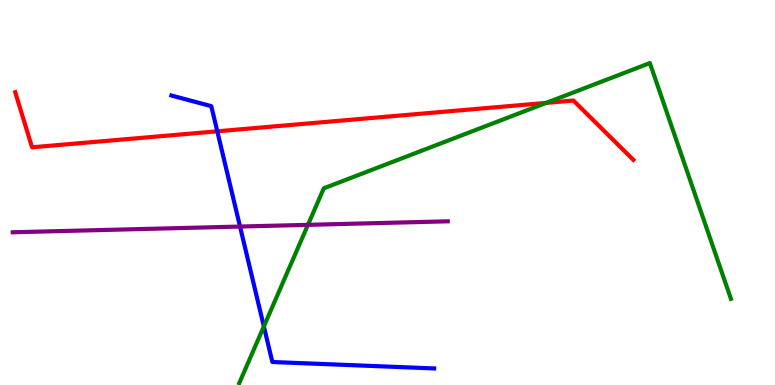[{'lines': ['blue', 'red'], 'intersections': [{'x': 2.8, 'y': 6.59}]}, {'lines': ['green', 'red'], 'intersections': [{'x': 7.05, 'y': 7.33}]}, {'lines': ['purple', 'red'], 'intersections': []}, {'lines': ['blue', 'green'], 'intersections': [{'x': 3.4, 'y': 1.52}]}, {'lines': ['blue', 'purple'], 'intersections': [{'x': 3.1, 'y': 4.12}]}, {'lines': ['green', 'purple'], 'intersections': [{'x': 3.97, 'y': 4.16}]}]